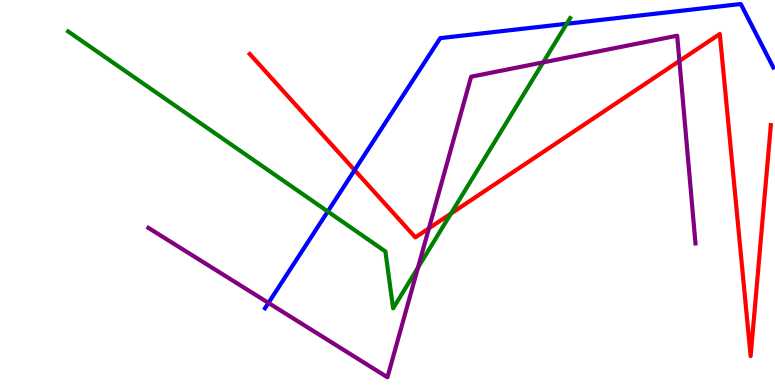[{'lines': ['blue', 'red'], 'intersections': [{'x': 4.58, 'y': 5.58}]}, {'lines': ['green', 'red'], 'intersections': [{'x': 5.82, 'y': 4.45}]}, {'lines': ['purple', 'red'], 'intersections': [{'x': 5.53, 'y': 4.07}, {'x': 8.77, 'y': 8.42}]}, {'lines': ['blue', 'green'], 'intersections': [{'x': 4.23, 'y': 4.51}, {'x': 7.31, 'y': 9.38}]}, {'lines': ['blue', 'purple'], 'intersections': [{'x': 3.46, 'y': 2.13}]}, {'lines': ['green', 'purple'], 'intersections': [{'x': 5.39, 'y': 3.05}, {'x': 7.01, 'y': 8.38}]}]